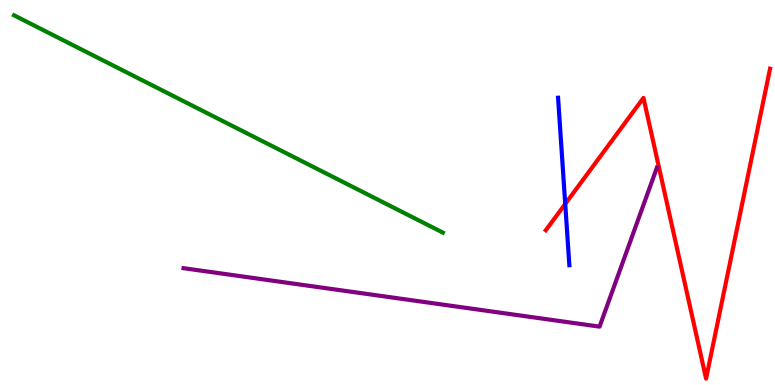[{'lines': ['blue', 'red'], 'intersections': [{'x': 7.29, 'y': 4.7}]}, {'lines': ['green', 'red'], 'intersections': []}, {'lines': ['purple', 'red'], 'intersections': []}, {'lines': ['blue', 'green'], 'intersections': []}, {'lines': ['blue', 'purple'], 'intersections': []}, {'lines': ['green', 'purple'], 'intersections': []}]